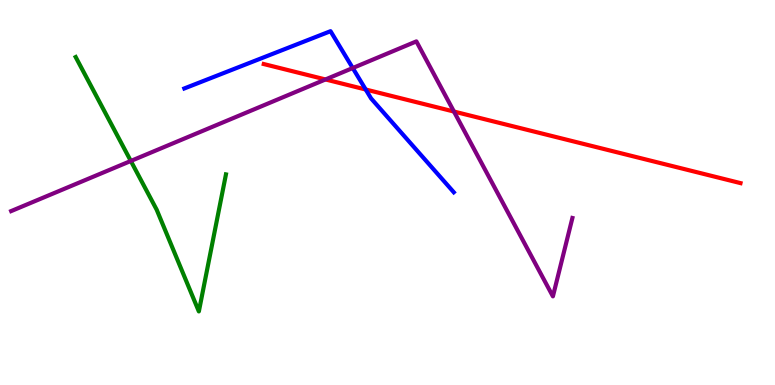[{'lines': ['blue', 'red'], 'intersections': [{'x': 4.72, 'y': 7.68}]}, {'lines': ['green', 'red'], 'intersections': []}, {'lines': ['purple', 'red'], 'intersections': [{'x': 4.2, 'y': 7.94}, {'x': 5.86, 'y': 7.1}]}, {'lines': ['blue', 'green'], 'intersections': []}, {'lines': ['blue', 'purple'], 'intersections': [{'x': 4.55, 'y': 8.23}]}, {'lines': ['green', 'purple'], 'intersections': [{'x': 1.69, 'y': 5.82}]}]